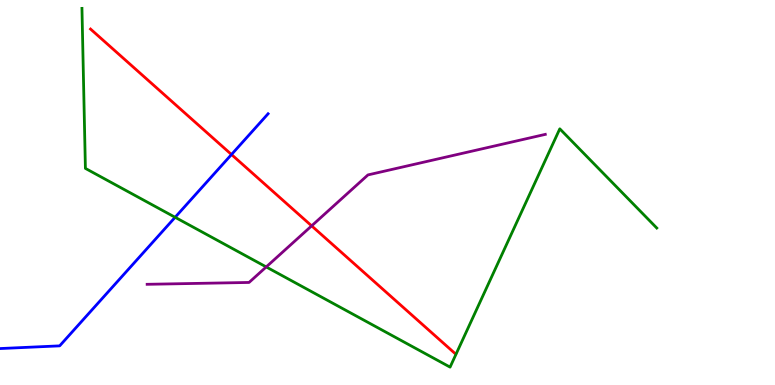[{'lines': ['blue', 'red'], 'intersections': [{'x': 2.99, 'y': 5.99}]}, {'lines': ['green', 'red'], 'intersections': []}, {'lines': ['purple', 'red'], 'intersections': [{'x': 4.02, 'y': 4.13}]}, {'lines': ['blue', 'green'], 'intersections': [{'x': 2.26, 'y': 4.36}]}, {'lines': ['blue', 'purple'], 'intersections': []}, {'lines': ['green', 'purple'], 'intersections': [{'x': 3.44, 'y': 3.07}]}]